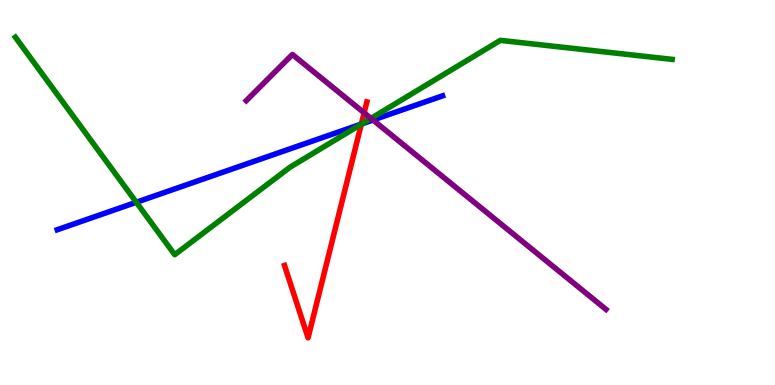[{'lines': ['blue', 'red'], 'intersections': [{'x': 4.66, 'y': 6.78}]}, {'lines': ['green', 'red'], 'intersections': [{'x': 4.66, 'y': 6.77}]}, {'lines': ['purple', 'red'], 'intersections': [{'x': 4.7, 'y': 7.07}]}, {'lines': ['blue', 'green'], 'intersections': [{'x': 1.76, 'y': 4.75}, {'x': 4.67, 'y': 6.78}]}, {'lines': ['blue', 'purple'], 'intersections': [{'x': 4.81, 'y': 6.88}]}, {'lines': ['green', 'purple'], 'intersections': [{'x': 4.79, 'y': 6.93}]}]